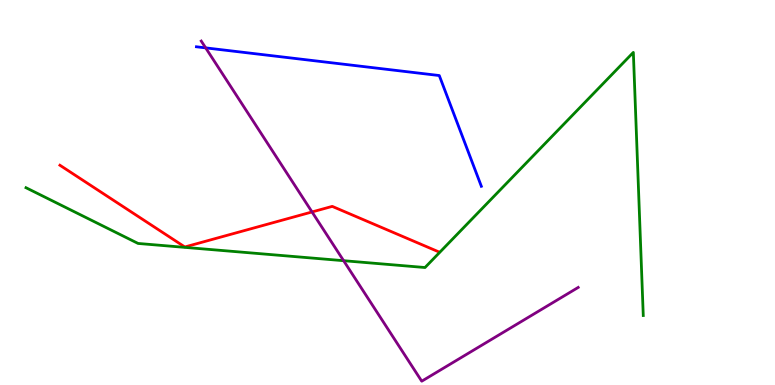[{'lines': ['blue', 'red'], 'intersections': []}, {'lines': ['green', 'red'], 'intersections': []}, {'lines': ['purple', 'red'], 'intersections': [{'x': 4.03, 'y': 4.49}]}, {'lines': ['blue', 'green'], 'intersections': []}, {'lines': ['blue', 'purple'], 'intersections': [{'x': 2.65, 'y': 8.76}]}, {'lines': ['green', 'purple'], 'intersections': [{'x': 4.43, 'y': 3.23}]}]